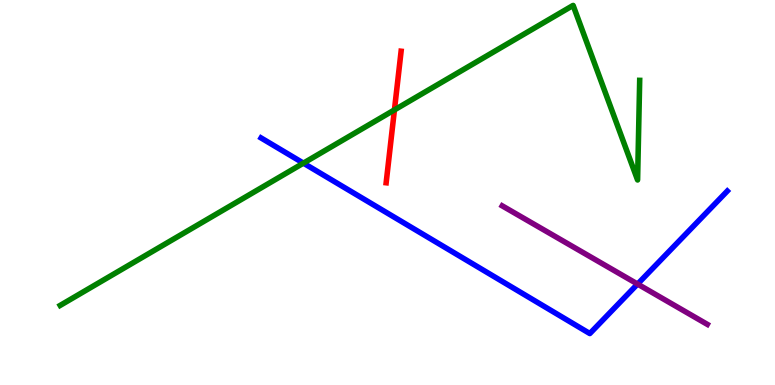[{'lines': ['blue', 'red'], 'intersections': []}, {'lines': ['green', 'red'], 'intersections': [{'x': 5.09, 'y': 7.15}]}, {'lines': ['purple', 'red'], 'intersections': []}, {'lines': ['blue', 'green'], 'intersections': [{'x': 3.92, 'y': 5.76}]}, {'lines': ['blue', 'purple'], 'intersections': [{'x': 8.23, 'y': 2.62}]}, {'lines': ['green', 'purple'], 'intersections': []}]